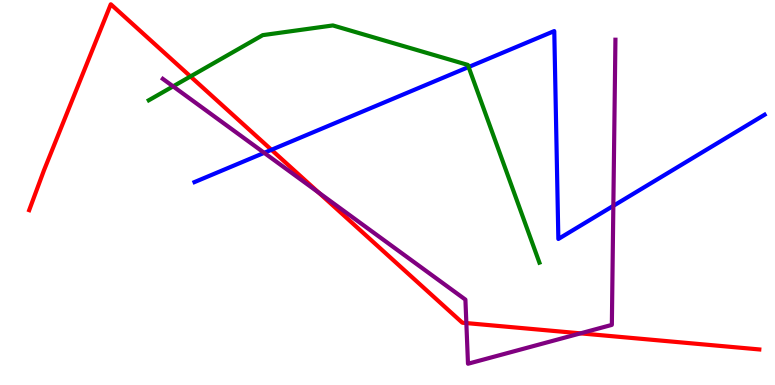[{'lines': ['blue', 'red'], 'intersections': [{'x': 3.5, 'y': 6.11}]}, {'lines': ['green', 'red'], 'intersections': [{'x': 2.46, 'y': 8.01}]}, {'lines': ['purple', 'red'], 'intersections': [{'x': 4.11, 'y': 5.0}, {'x': 6.02, 'y': 1.61}, {'x': 7.49, 'y': 1.34}]}, {'lines': ['blue', 'green'], 'intersections': [{'x': 6.05, 'y': 8.26}]}, {'lines': ['blue', 'purple'], 'intersections': [{'x': 3.41, 'y': 6.03}, {'x': 7.91, 'y': 4.65}]}, {'lines': ['green', 'purple'], 'intersections': [{'x': 2.23, 'y': 7.76}]}]